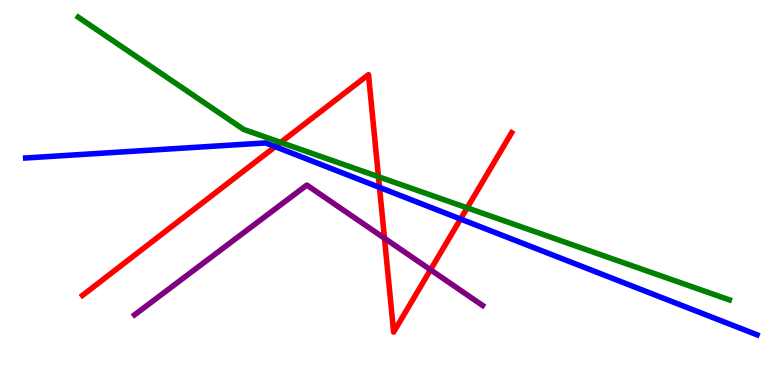[{'lines': ['blue', 'red'], 'intersections': [{'x': 3.55, 'y': 6.19}, {'x': 4.9, 'y': 5.13}, {'x': 5.94, 'y': 4.31}]}, {'lines': ['green', 'red'], 'intersections': [{'x': 3.62, 'y': 6.3}, {'x': 4.88, 'y': 5.41}, {'x': 6.03, 'y': 4.6}]}, {'lines': ['purple', 'red'], 'intersections': [{'x': 4.96, 'y': 3.81}, {'x': 5.56, 'y': 2.99}]}, {'lines': ['blue', 'green'], 'intersections': []}, {'lines': ['blue', 'purple'], 'intersections': []}, {'lines': ['green', 'purple'], 'intersections': []}]